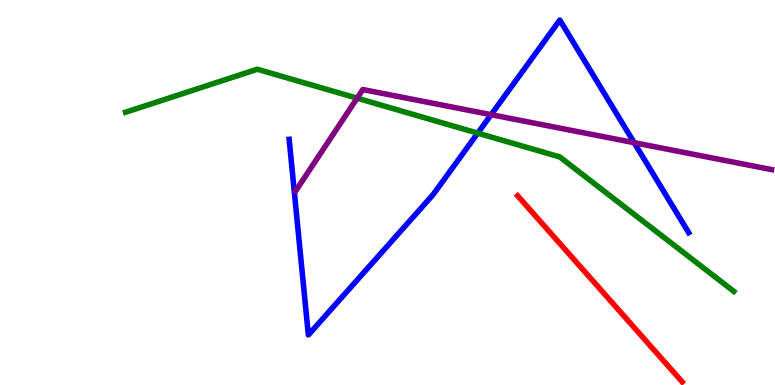[{'lines': ['blue', 'red'], 'intersections': []}, {'lines': ['green', 'red'], 'intersections': []}, {'lines': ['purple', 'red'], 'intersections': []}, {'lines': ['blue', 'green'], 'intersections': [{'x': 6.16, 'y': 6.54}]}, {'lines': ['blue', 'purple'], 'intersections': [{'x': 6.34, 'y': 7.02}, {'x': 8.18, 'y': 6.29}]}, {'lines': ['green', 'purple'], 'intersections': [{'x': 4.61, 'y': 7.45}]}]